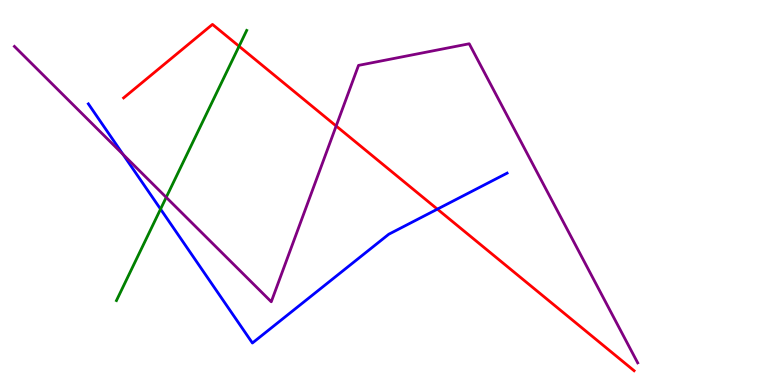[{'lines': ['blue', 'red'], 'intersections': [{'x': 5.64, 'y': 4.57}]}, {'lines': ['green', 'red'], 'intersections': [{'x': 3.08, 'y': 8.8}]}, {'lines': ['purple', 'red'], 'intersections': [{'x': 4.34, 'y': 6.73}]}, {'lines': ['blue', 'green'], 'intersections': [{'x': 2.07, 'y': 4.57}]}, {'lines': ['blue', 'purple'], 'intersections': [{'x': 1.59, 'y': 5.99}]}, {'lines': ['green', 'purple'], 'intersections': [{'x': 2.14, 'y': 4.87}]}]